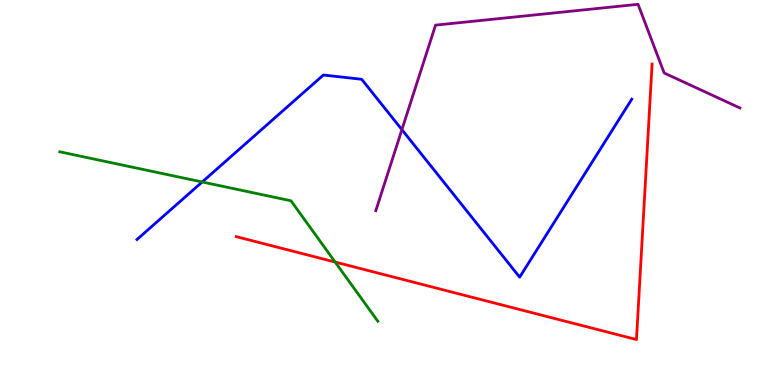[{'lines': ['blue', 'red'], 'intersections': []}, {'lines': ['green', 'red'], 'intersections': [{'x': 4.32, 'y': 3.19}]}, {'lines': ['purple', 'red'], 'intersections': []}, {'lines': ['blue', 'green'], 'intersections': [{'x': 2.61, 'y': 5.27}]}, {'lines': ['blue', 'purple'], 'intersections': [{'x': 5.19, 'y': 6.63}]}, {'lines': ['green', 'purple'], 'intersections': []}]